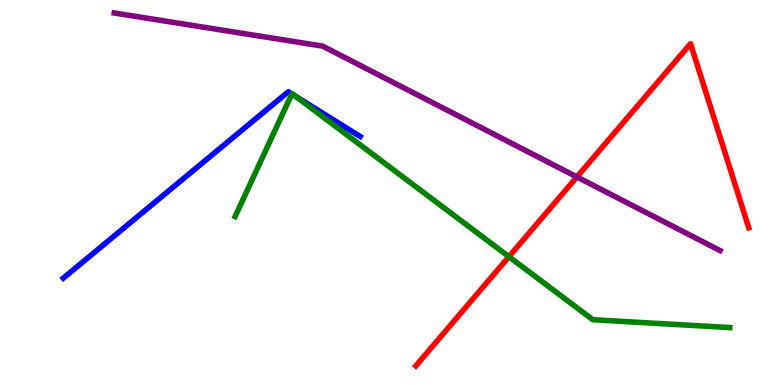[{'lines': ['blue', 'red'], 'intersections': []}, {'lines': ['green', 'red'], 'intersections': [{'x': 6.57, 'y': 3.33}]}, {'lines': ['purple', 'red'], 'intersections': [{'x': 7.44, 'y': 5.4}]}, {'lines': ['blue', 'green'], 'intersections': [{'x': 3.77, 'y': 7.56}, {'x': 3.81, 'y': 7.5}]}, {'lines': ['blue', 'purple'], 'intersections': []}, {'lines': ['green', 'purple'], 'intersections': []}]